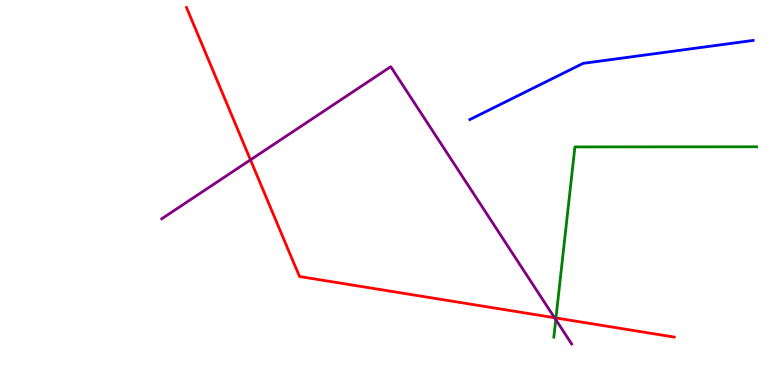[{'lines': ['blue', 'red'], 'intersections': []}, {'lines': ['green', 'red'], 'intersections': [{'x': 7.17, 'y': 1.74}]}, {'lines': ['purple', 'red'], 'intersections': [{'x': 3.23, 'y': 5.85}, {'x': 7.16, 'y': 1.75}]}, {'lines': ['blue', 'green'], 'intersections': []}, {'lines': ['blue', 'purple'], 'intersections': []}, {'lines': ['green', 'purple'], 'intersections': [{'x': 7.17, 'y': 1.7}]}]